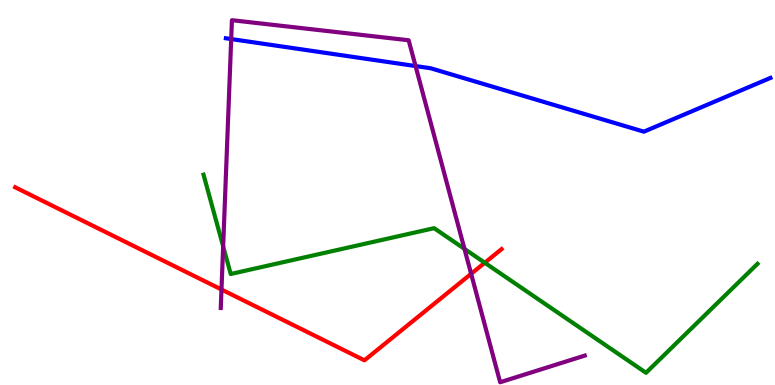[{'lines': ['blue', 'red'], 'intersections': []}, {'lines': ['green', 'red'], 'intersections': [{'x': 6.26, 'y': 3.18}]}, {'lines': ['purple', 'red'], 'intersections': [{'x': 2.86, 'y': 2.48}, {'x': 6.08, 'y': 2.89}]}, {'lines': ['blue', 'green'], 'intersections': []}, {'lines': ['blue', 'purple'], 'intersections': [{'x': 2.98, 'y': 8.99}, {'x': 5.36, 'y': 8.28}]}, {'lines': ['green', 'purple'], 'intersections': [{'x': 2.88, 'y': 3.6}, {'x': 5.99, 'y': 3.54}]}]